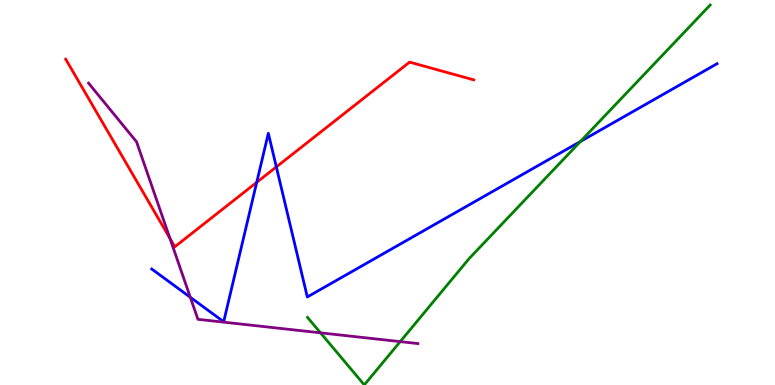[{'lines': ['blue', 'red'], 'intersections': [{'x': 3.31, 'y': 5.26}, {'x': 3.57, 'y': 5.66}]}, {'lines': ['green', 'red'], 'intersections': []}, {'lines': ['purple', 'red'], 'intersections': [{'x': 2.19, 'y': 3.81}]}, {'lines': ['blue', 'green'], 'intersections': [{'x': 7.49, 'y': 6.33}]}, {'lines': ['blue', 'purple'], 'intersections': [{'x': 2.46, 'y': 2.28}]}, {'lines': ['green', 'purple'], 'intersections': [{'x': 4.14, 'y': 1.35}, {'x': 5.16, 'y': 1.13}]}]